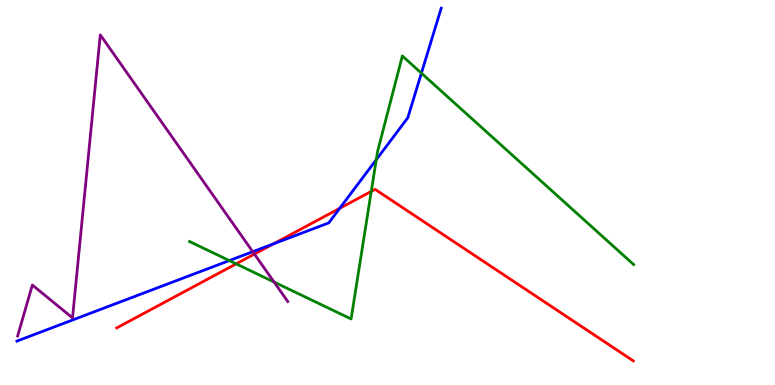[{'lines': ['blue', 'red'], 'intersections': [{'x': 3.53, 'y': 3.67}, {'x': 4.38, 'y': 4.59}]}, {'lines': ['green', 'red'], 'intersections': [{'x': 3.05, 'y': 3.15}, {'x': 4.79, 'y': 5.03}]}, {'lines': ['purple', 'red'], 'intersections': [{'x': 3.28, 'y': 3.4}]}, {'lines': ['blue', 'green'], 'intersections': [{'x': 2.96, 'y': 3.23}, {'x': 4.86, 'y': 5.85}, {'x': 5.44, 'y': 8.1}]}, {'lines': ['blue', 'purple'], 'intersections': [{'x': 3.26, 'y': 3.46}]}, {'lines': ['green', 'purple'], 'intersections': [{'x': 3.54, 'y': 2.67}]}]